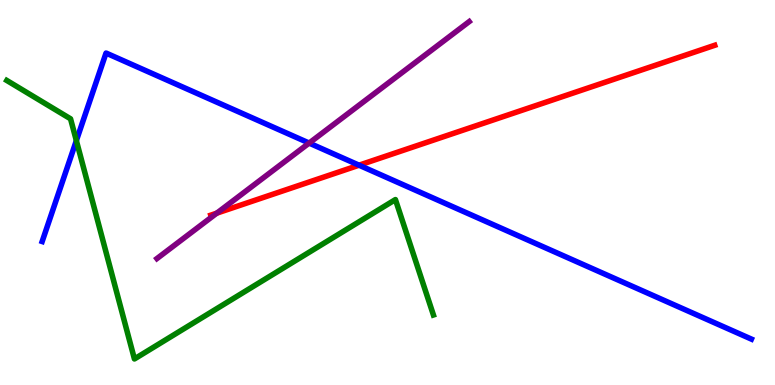[{'lines': ['blue', 'red'], 'intersections': [{'x': 4.63, 'y': 5.71}]}, {'lines': ['green', 'red'], 'intersections': []}, {'lines': ['purple', 'red'], 'intersections': [{'x': 2.8, 'y': 4.46}]}, {'lines': ['blue', 'green'], 'intersections': [{'x': 0.985, 'y': 6.35}]}, {'lines': ['blue', 'purple'], 'intersections': [{'x': 3.99, 'y': 6.28}]}, {'lines': ['green', 'purple'], 'intersections': []}]